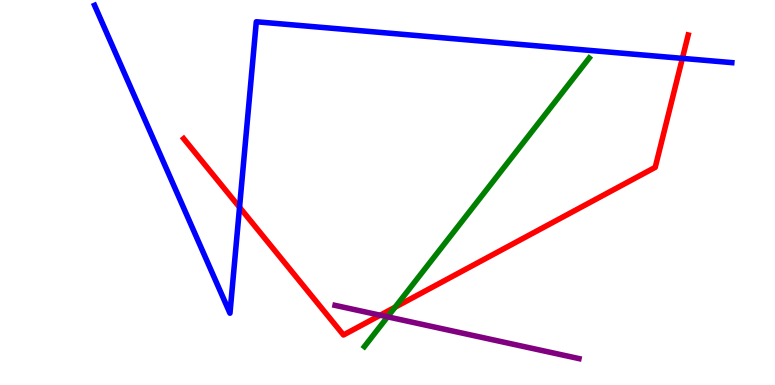[{'lines': ['blue', 'red'], 'intersections': [{'x': 3.09, 'y': 4.62}, {'x': 8.8, 'y': 8.48}]}, {'lines': ['green', 'red'], 'intersections': [{'x': 5.1, 'y': 2.02}]}, {'lines': ['purple', 'red'], 'intersections': [{'x': 4.91, 'y': 1.81}]}, {'lines': ['blue', 'green'], 'intersections': []}, {'lines': ['blue', 'purple'], 'intersections': []}, {'lines': ['green', 'purple'], 'intersections': [{'x': 5.0, 'y': 1.77}]}]